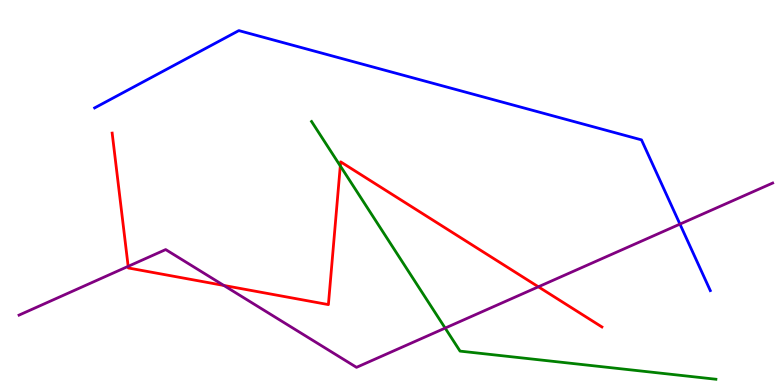[{'lines': ['blue', 'red'], 'intersections': []}, {'lines': ['green', 'red'], 'intersections': [{'x': 4.39, 'y': 5.69}]}, {'lines': ['purple', 'red'], 'intersections': [{'x': 1.65, 'y': 3.08}, {'x': 2.89, 'y': 2.59}, {'x': 6.95, 'y': 2.55}]}, {'lines': ['blue', 'green'], 'intersections': []}, {'lines': ['blue', 'purple'], 'intersections': [{'x': 8.77, 'y': 4.18}]}, {'lines': ['green', 'purple'], 'intersections': [{'x': 5.74, 'y': 1.48}]}]